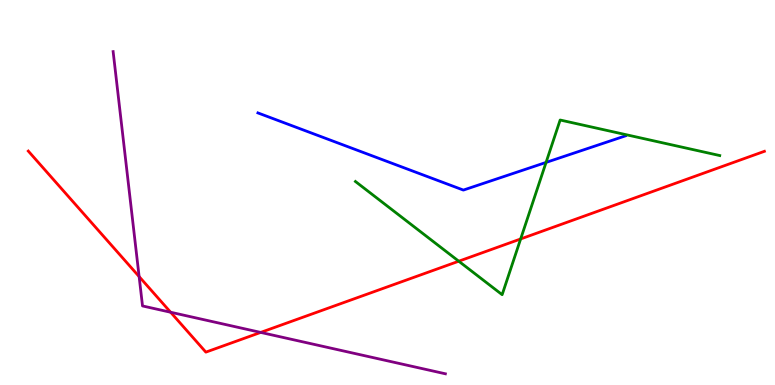[{'lines': ['blue', 'red'], 'intersections': []}, {'lines': ['green', 'red'], 'intersections': [{'x': 5.92, 'y': 3.22}, {'x': 6.72, 'y': 3.79}]}, {'lines': ['purple', 'red'], 'intersections': [{'x': 1.8, 'y': 2.82}, {'x': 2.2, 'y': 1.89}, {'x': 3.36, 'y': 1.37}]}, {'lines': ['blue', 'green'], 'intersections': [{'x': 7.05, 'y': 5.78}]}, {'lines': ['blue', 'purple'], 'intersections': []}, {'lines': ['green', 'purple'], 'intersections': []}]